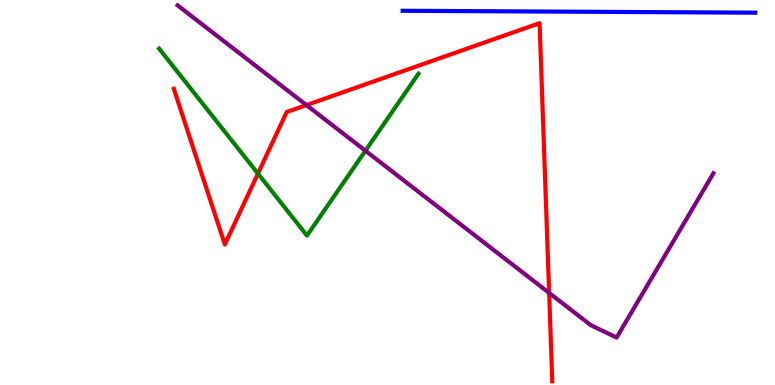[{'lines': ['blue', 'red'], 'intersections': []}, {'lines': ['green', 'red'], 'intersections': [{'x': 3.33, 'y': 5.49}]}, {'lines': ['purple', 'red'], 'intersections': [{'x': 3.95, 'y': 7.27}, {'x': 7.09, 'y': 2.39}]}, {'lines': ['blue', 'green'], 'intersections': []}, {'lines': ['blue', 'purple'], 'intersections': []}, {'lines': ['green', 'purple'], 'intersections': [{'x': 4.72, 'y': 6.08}]}]